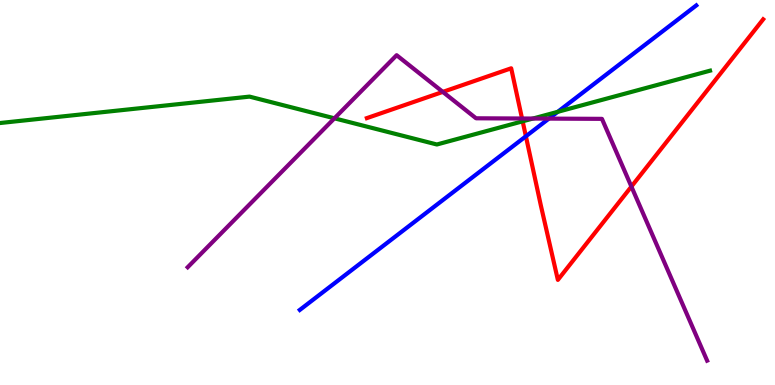[{'lines': ['blue', 'red'], 'intersections': [{'x': 6.79, 'y': 6.46}]}, {'lines': ['green', 'red'], 'intersections': [{'x': 6.74, 'y': 6.85}]}, {'lines': ['purple', 'red'], 'intersections': [{'x': 5.71, 'y': 7.61}, {'x': 6.74, 'y': 6.92}, {'x': 8.15, 'y': 5.15}]}, {'lines': ['blue', 'green'], 'intersections': [{'x': 7.2, 'y': 7.1}]}, {'lines': ['blue', 'purple'], 'intersections': [{'x': 7.08, 'y': 6.92}]}, {'lines': ['green', 'purple'], 'intersections': [{'x': 4.32, 'y': 6.93}, {'x': 6.88, 'y': 6.92}]}]